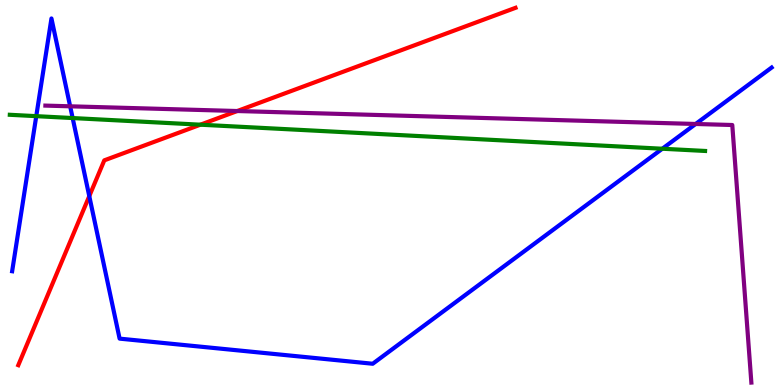[{'lines': ['blue', 'red'], 'intersections': [{'x': 1.15, 'y': 4.91}]}, {'lines': ['green', 'red'], 'intersections': [{'x': 2.59, 'y': 6.76}]}, {'lines': ['purple', 'red'], 'intersections': [{'x': 3.06, 'y': 7.12}]}, {'lines': ['blue', 'green'], 'intersections': [{'x': 0.468, 'y': 6.98}, {'x': 0.937, 'y': 6.93}, {'x': 8.55, 'y': 6.14}]}, {'lines': ['blue', 'purple'], 'intersections': [{'x': 0.905, 'y': 7.24}, {'x': 8.98, 'y': 6.78}]}, {'lines': ['green', 'purple'], 'intersections': []}]